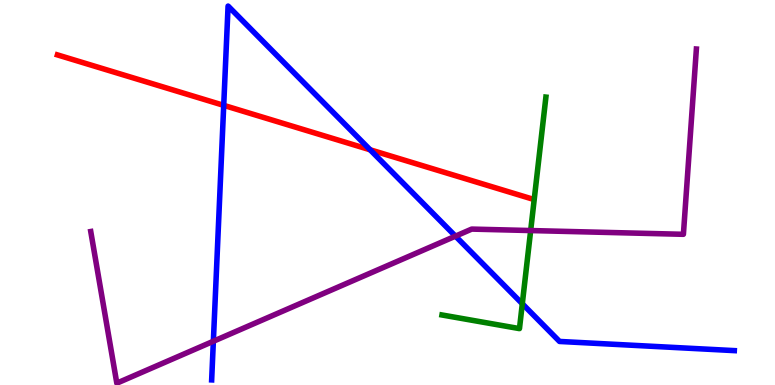[{'lines': ['blue', 'red'], 'intersections': [{'x': 2.89, 'y': 7.26}, {'x': 4.78, 'y': 6.11}]}, {'lines': ['green', 'red'], 'intersections': []}, {'lines': ['purple', 'red'], 'intersections': []}, {'lines': ['blue', 'green'], 'intersections': [{'x': 6.74, 'y': 2.11}]}, {'lines': ['blue', 'purple'], 'intersections': [{'x': 2.75, 'y': 1.14}, {'x': 5.88, 'y': 3.87}]}, {'lines': ['green', 'purple'], 'intersections': [{'x': 6.85, 'y': 4.01}]}]